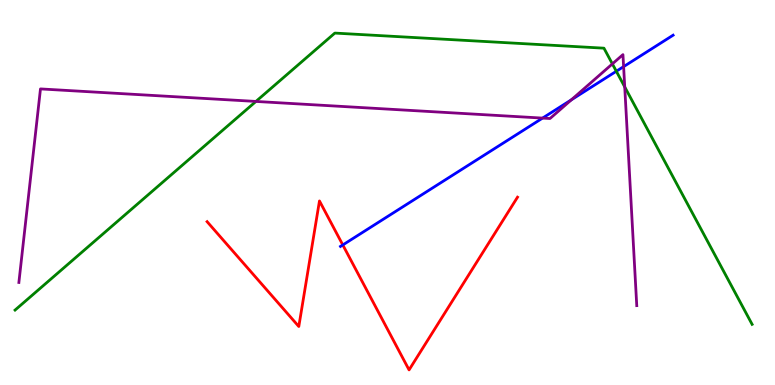[{'lines': ['blue', 'red'], 'intersections': [{'x': 4.42, 'y': 3.64}]}, {'lines': ['green', 'red'], 'intersections': []}, {'lines': ['purple', 'red'], 'intersections': []}, {'lines': ['blue', 'green'], 'intersections': [{'x': 7.95, 'y': 8.15}]}, {'lines': ['blue', 'purple'], 'intersections': [{'x': 7.0, 'y': 6.93}, {'x': 7.37, 'y': 7.41}, {'x': 8.05, 'y': 8.27}]}, {'lines': ['green', 'purple'], 'intersections': [{'x': 3.3, 'y': 7.37}, {'x': 7.9, 'y': 8.34}, {'x': 8.06, 'y': 7.74}]}]